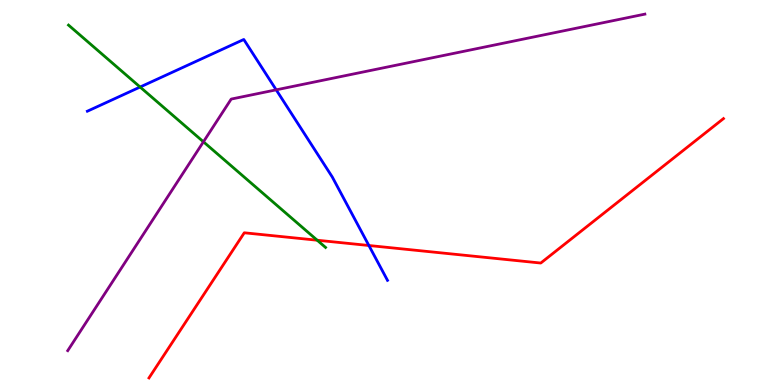[{'lines': ['blue', 'red'], 'intersections': [{'x': 4.76, 'y': 3.62}]}, {'lines': ['green', 'red'], 'intersections': [{'x': 4.09, 'y': 3.76}]}, {'lines': ['purple', 'red'], 'intersections': []}, {'lines': ['blue', 'green'], 'intersections': [{'x': 1.81, 'y': 7.74}]}, {'lines': ['blue', 'purple'], 'intersections': [{'x': 3.56, 'y': 7.67}]}, {'lines': ['green', 'purple'], 'intersections': [{'x': 2.62, 'y': 6.32}]}]